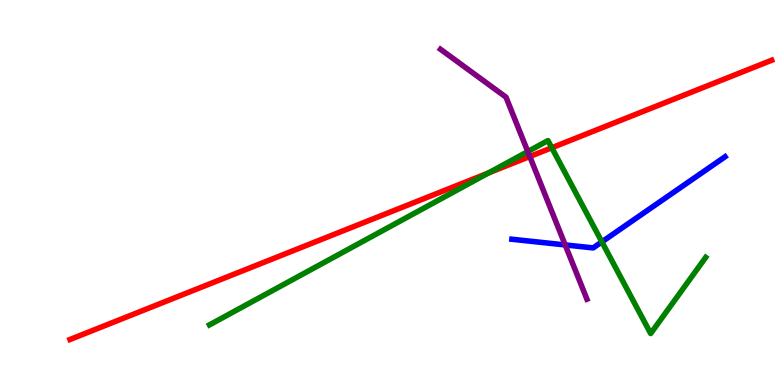[{'lines': ['blue', 'red'], 'intersections': []}, {'lines': ['green', 'red'], 'intersections': [{'x': 6.3, 'y': 5.51}, {'x': 7.12, 'y': 6.16}]}, {'lines': ['purple', 'red'], 'intersections': [{'x': 6.84, 'y': 5.93}]}, {'lines': ['blue', 'green'], 'intersections': [{'x': 7.77, 'y': 3.72}]}, {'lines': ['blue', 'purple'], 'intersections': [{'x': 7.29, 'y': 3.64}]}, {'lines': ['green', 'purple'], 'intersections': [{'x': 6.81, 'y': 6.06}]}]